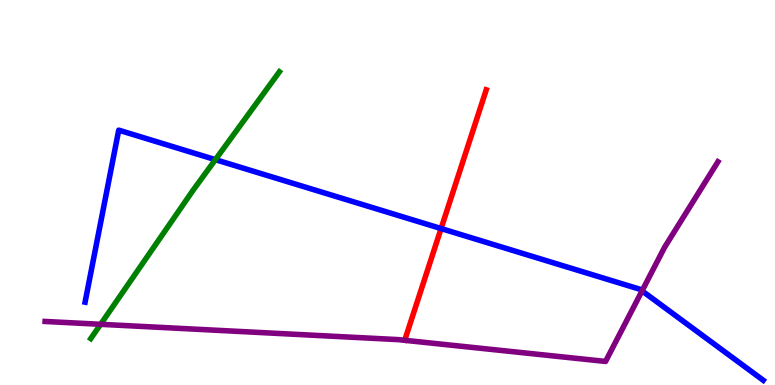[{'lines': ['blue', 'red'], 'intersections': [{'x': 5.69, 'y': 4.06}]}, {'lines': ['green', 'red'], 'intersections': []}, {'lines': ['purple', 'red'], 'intersections': []}, {'lines': ['blue', 'green'], 'intersections': [{'x': 2.78, 'y': 5.85}]}, {'lines': ['blue', 'purple'], 'intersections': [{'x': 8.28, 'y': 2.45}]}, {'lines': ['green', 'purple'], 'intersections': [{'x': 1.3, 'y': 1.58}]}]